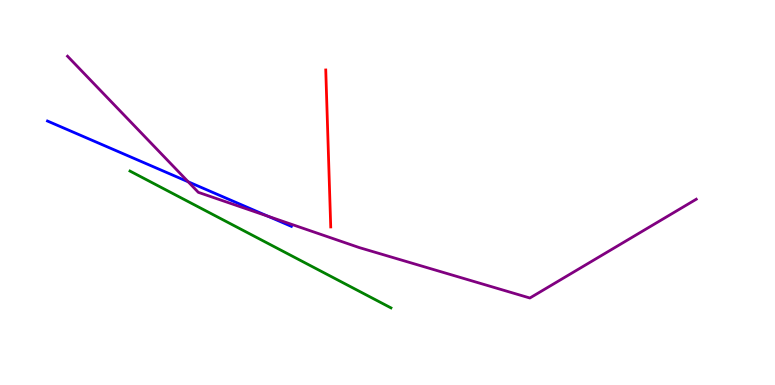[{'lines': ['blue', 'red'], 'intersections': []}, {'lines': ['green', 'red'], 'intersections': []}, {'lines': ['purple', 'red'], 'intersections': []}, {'lines': ['blue', 'green'], 'intersections': []}, {'lines': ['blue', 'purple'], 'intersections': [{'x': 2.43, 'y': 5.28}, {'x': 3.46, 'y': 4.38}]}, {'lines': ['green', 'purple'], 'intersections': []}]